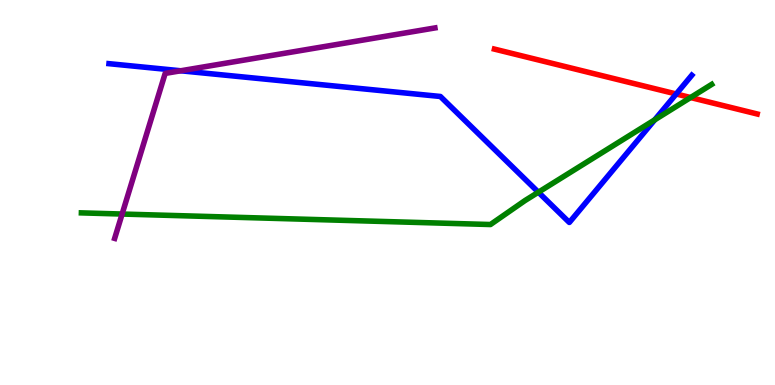[{'lines': ['blue', 'red'], 'intersections': [{'x': 8.73, 'y': 7.56}]}, {'lines': ['green', 'red'], 'intersections': [{'x': 8.91, 'y': 7.47}]}, {'lines': ['purple', 'red'], 'intersections': []}, {'lines': ['blue', 'green'], 'intersections': [{'x': 6.95, 'y': 5.01}, {'x': 8.45, 'y': 6.89}]}, {'lines': ['blue', 'purple'], 'intersections': [{'x': 2.33, 'y': 8.16}]}, {'lines': ['green', 'purple'], 'intersections': [{'x': 1.58, 'y': 4.44}]}]